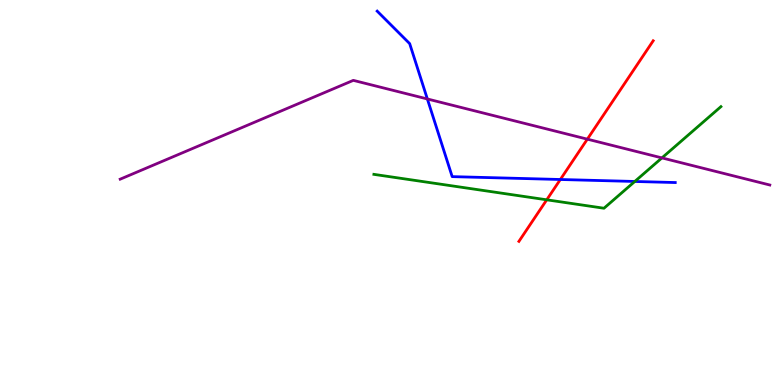[{'lines': ['blue', 'red'], 'intersections': [{'x': 7.23, 'y': 5.34}]}, {'lines': ['green', 'red'], 'intersections': [{'x': 7.05, 'y': 4.81}]}, {'lines': ['purple', 'red'], 'intersections': [{'x': 7.58, 'y': 6.39}]}, {'lines': ['blue', 'green'], 'intersections': [{'x': 8.19, 'y': 5.29}]}, {'lines': ['blue', 'purple'], 'intersections': [{'x': 5.51, 'y': 7.43}]}, {'lines': ['green', 'purple'], 'intersections': [{'x': 8.54, 'y': 5.9}]}]